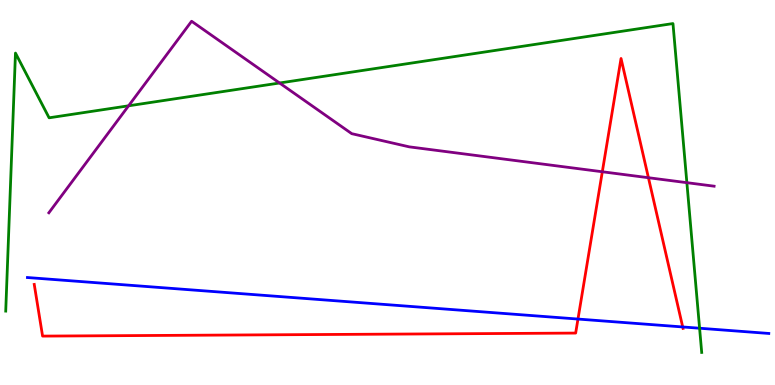[{'lines': ['blue', 'red'], 'intersections': [{'x': 7.46, 'y': 1.71}, {'x': 8.81, 'y': 1.51}]}, {'lines': ['green', 'red'], 'intersections': []}, {'lines': ['purple', 'red'], 'intersections': [{'x': 7.77, 'y': 5.54}, {'x': 8.37, 'y': 5.38}]}, {'lines': ['blue', 'green'], 'intersections': [{'x': 9.03, 'y': 1.47}]}, {'lines': ['blue', 'purple'], 'intersections': []}, {'lines': ['green', 'purple'], 'intersections': [{'x': 1.66, 'y': 7.25}, {'x': 3.61, 'y': 7.84}, {'x': 8.86, 'y': 5.26}]}]